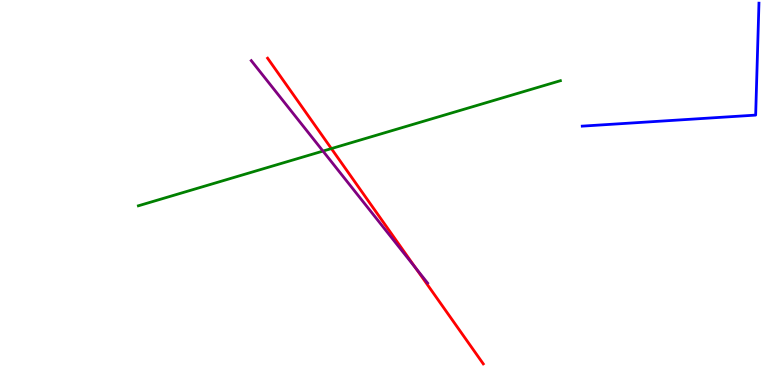[{'lines': ['blue', 'red'], 'intersections': []}, {'lines': ['green', 'red'], 'intersections': [{'x': 4.28, 'y': 6.14}]}, {'lines': ['purple', 'red'], 'intersections': [{'x': 5.36, 'y': 3.05}]}, {'lines': ['blue', 'green'], 'intersections': []}, {'lines': ['blue', 'purple'], 'intersections': []}, {'lines': ['green', 'purple'], 'intersections': [{'x': 4.17, 'y': 6.08}]}]